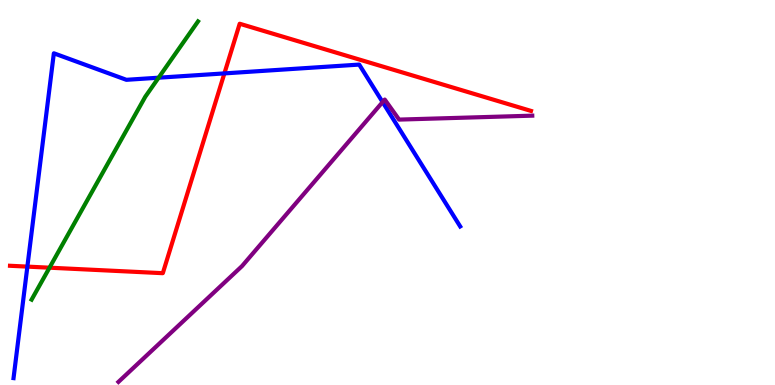[{'lines': ['blue', 'red'], 'intersections': [{'x': 0.353, 'y': 3.07}, {'x': 2.9, 'y': 8.09}]}, {'lines': ['green', 'red'], 'intersections': [{'x': 0.639, 'y': 3.05}]}, {'lines': ['purple', 'red'], 'intersections': []}, {'lines': ['blue', 'green'], 'intersections': [{'x': 2.05, 'y': 7.98}]}, {'lines': ['blue', 'purple'], 'intersections': [{'x': 4.94, 'y': 7.35}]}, {'lines': ['green', 'purple'], 'intersections': []}]